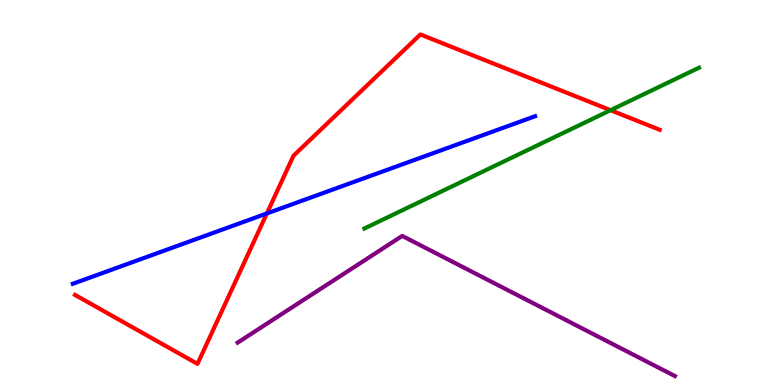[{'lines': ['blue', 'red'], 'intersections': [{'x': 3.44, 'y': 4.46}]}, {'lines': ['green', 'red'], 'intersections': [{'x': 7.88, 'y': 7.14}]}, {'lines': ['purple', 'red'], 'intersections': []}, {'lines': ['blue', 'green'], 'intersections': []}, {'lines': ['blue', 'purple'], 'intersections': []}, {'lines': ['green', 'purple'], 'intersections': []}]